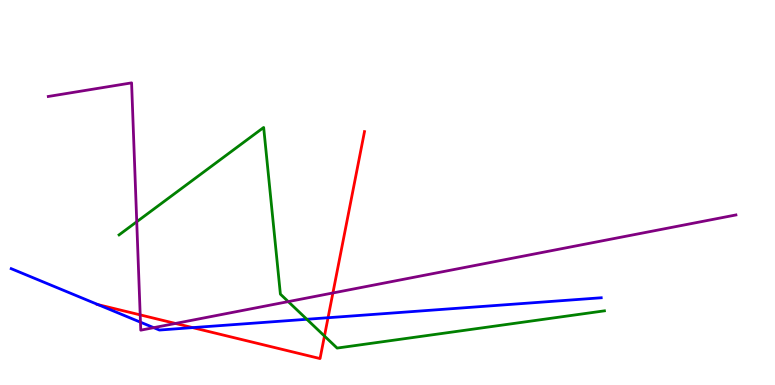[{'lines': ['blue', 'red'], 'intersections': [{'x': 1.27, 'y': 2.09}, {'x': 2.49, 'y': 1.49}, {'x': 4.23, 'y': 1.75}]}, {'lines': ['green', 'red'], 'intersections': [{'x': 4.19, 'y': 1.27}]}, {'lines': ['purple', 'red'], 'intersections': [{'x': 1.81, 'y': 1.82}, {'x': 2.26, 'y': 1.6}, {'x': 4.3, 'y': 2.39}]}, {'lines': ['blue', 'green'], 'intersections': [{'x': 3.96, 'y': 1.71}]}, {'lines': ['blue', 'purple'], 'intersections': [{'x': 1.81, 'y': 1.63}, {'x': 1.98, 'y': 1.49}]}, {'lines': ['green', 'purple'], 'intersections': [{'x': 1.76, 'y': 4.24}, {'x': 3.72, 'y': 2.17}]}]